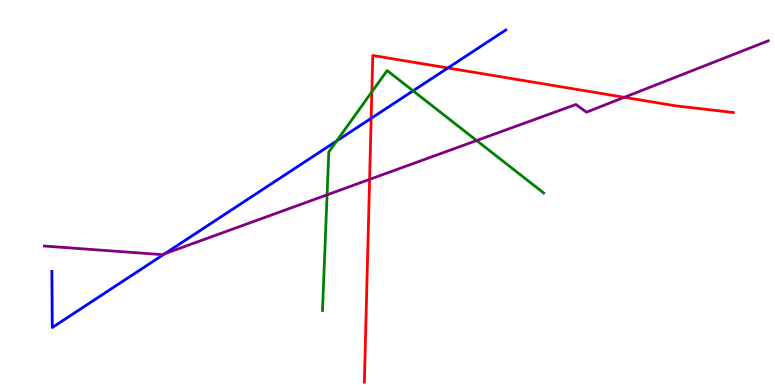[{'lines': ['blue', 'red'], 'intersections': [{'x': 4.79, 'y': 6.93}, {'x': 5.78, 'y': 8.23}]}, {'lines': ['green', 'red'], 'intersections': [{'x': 4.8, 'y': 7.61}]}, {'lines': ['purple', 'red'], 'intersections': [{'x': 4.77, 'y': 5.34}, {'x': 8.06, 'y': 7.47}]}, {'lines': ['blue', 'green'], 'intersections': [{'x': 4.34, 'y': 6.34}, {'x': 5.33, 'y': 7.64}]}, {'lines': ['blue', 'purple'], 'intersections': [{'x': 2.13, 'y': 3.41}]}, {'lines': ['green', 'purple'], 'intersections': [{'x': 4.22, 'y': 4.94}, {'x': 6.15, 'y': 6.35}]}]